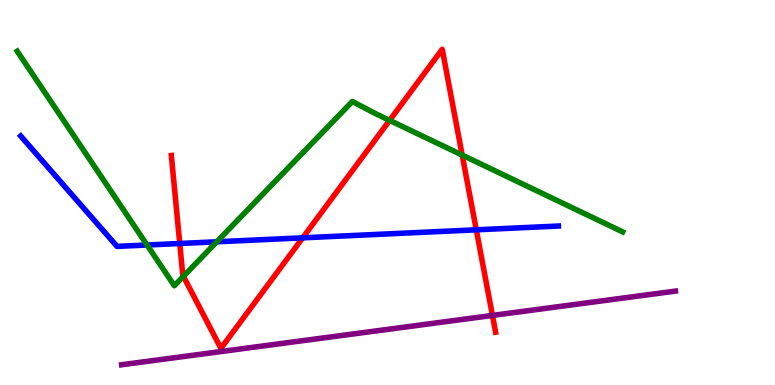[{'lines': ['blue', 'red'], 'intersections': [{'x': 2.32, 'y': 3.68}, {'x': 3.91, 'y': 3.82}, {'x': 6.15, 'y': 4.03}]}, {'lines': ['green', 'red'], 'intersections': [{'x': 2.37, 'y': 2.82}, {'x': 5.03, 'y': 6.87}, {'x': 5.96, 'y': 5.97}]}, {'lines': ['purple', 'red'], 'intersections': [{'x': 6.35, 'y': 1.81}]}, {'lines': ['blue', 'green'], 'intersections': [{'x': 1.9, 'y': 3.64}, {'x': 2.8, 'y': 3.72}]}, {'lines': ['blue', 'purple'], 'intersections': []}, {'lines': ['green', 'purple'], 'intersections': []}]